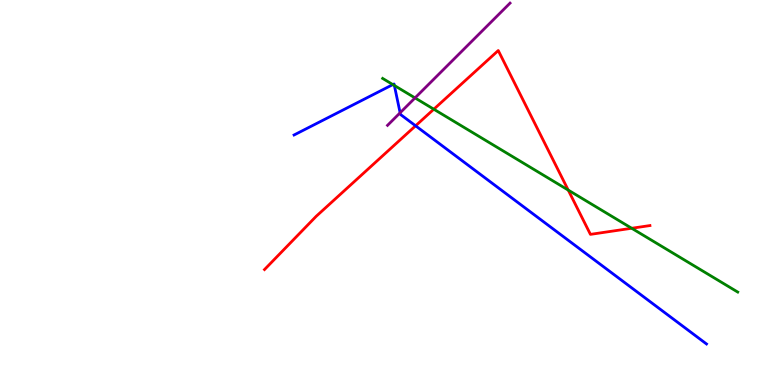[{'lines': ['blue', 'red'], 'intersections': [{'x': 5.36, 'y': 6.73}]}, {'lines': ['green', 'red'], 'intersections': [{'x': 5.6, 'y': 7.16}, {'x': 7.33, 'y': 5.06}, {'x': 8.15, 'y': 4.07}]}, {'lines': ['purple', 'red'], 'intersections': []}, {'lines': ['blue', 'green'], 'intersections': [{'x': 5.07, 'y': 7.8}, {'x': 5.09, 'y': 7.78}]}, {'lines': ['blue', 'purple'], 'intersections': [{'x': 5.16, 'y': 7.07}]}, {'lines': ['green', 'purple'], 'intersections': [{'x': 5.36, 'y': 7.46}]}]